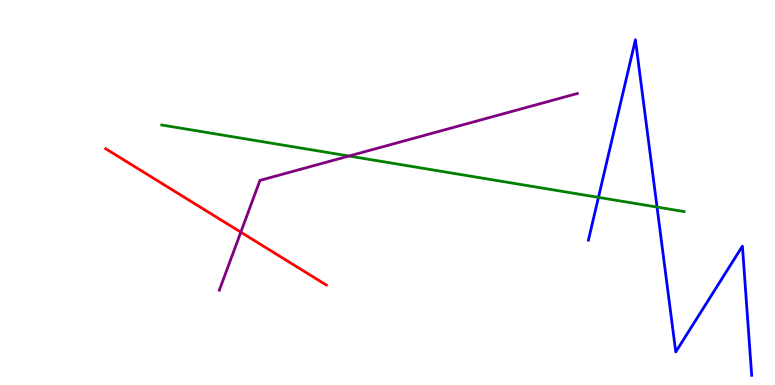[{'lines': ['blue', 'red'], 'intersections': []}, {'lines': ['green', 'red'], 'intersections': []}, {'lines': ['purple', 'red'], 'intersections': [{'x': 3.11, 'y': 3.97}]}, {'lines': ['blue', 'green'], 'intersections': [{'x': 7.72, 'y': 4.87}, {'x': 8.48, 'y': 4.62}]}, {'lines': ['blue', 'purple'], 'intersections': []}, {'lines': ['green', 'purple'], 'intersections': [{'x': 4.5, 'y': 5.95}]}]